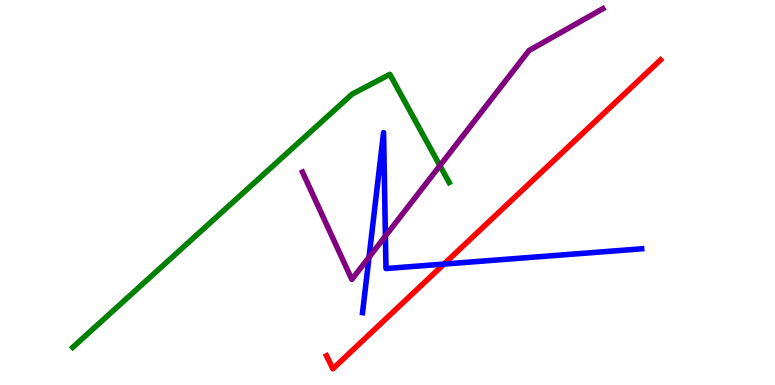[{'lines': ['blue', 'red'], 'intersections': [{'x': 5.73, 'y': 3.14}]}, {'lines': ['green', 'red'], 'intersections': []}, {'lines': ['purple', 'red'], 'intersections': []}, {'lines': ['blue', 'green'], 'intersections': []}, {'lines': ['blue', 'purple'], 'intersections': [{'x': 4.76, 'y': 3.32}, {'x': 4.97, 'y': 3.87}]}, {'lines': ['green', 'purple'], 'intersections': [{'x': 5.68, 'y': 5.7}]}]